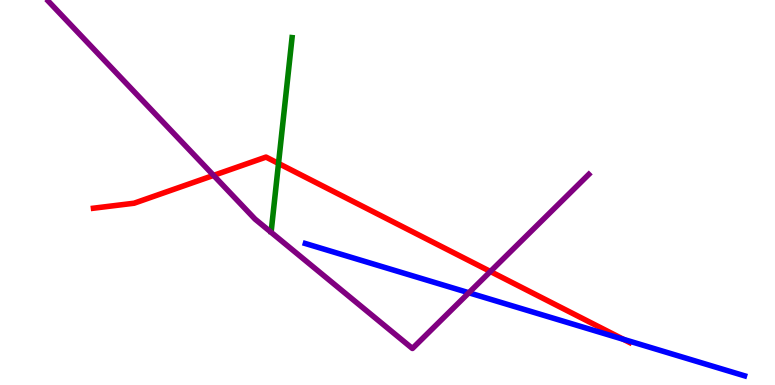[{'lines': ['blue', 'red'], 'intersections': [{'x': 8.04, 'y': 1.19}]}, {'lines': ['green', 'red'], 'intersections': [{'x': 3.59, 'y': 5.75}]}, {'lines': ['purple', 'red'], 'intersections': [{'x': 2.76, 'y': 5.44}, {'x': 6.33, 'y': 2.95}]}, {'lines': ['blue', 'green'], 'intersections': []}, {'lines': ['blue', 'purple'], 'intersections': [{'x': 6.05, 'y': 2.4}]}, {'lines': ['green', 'purple'], 'intersections': []}]